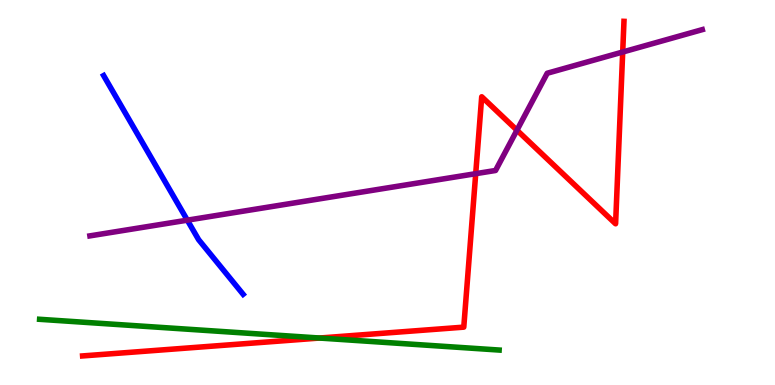[{'lines': ['blue', 'red'], 'intersections': []}, {'lines': ['green', 'red'], 'intersections': [{'x': 4.12, 'y': 1.22}]}, {'lines': ['purple', 'red'], 'intersections': [{'x': 6.14, 'y': 5.49}, {'x': 6.67, 'y': 6.62}, {'x': 8.03, 'y': 8.65}]}, {'lines': ['blue', 'green'], 'intersections': []}, {'lines': ['blue', 'purple'], 'intersections': [{'x': 2.42, 'y': 4.28}]}, {'lines': ['green', 'purple'], 'intersections': []}]